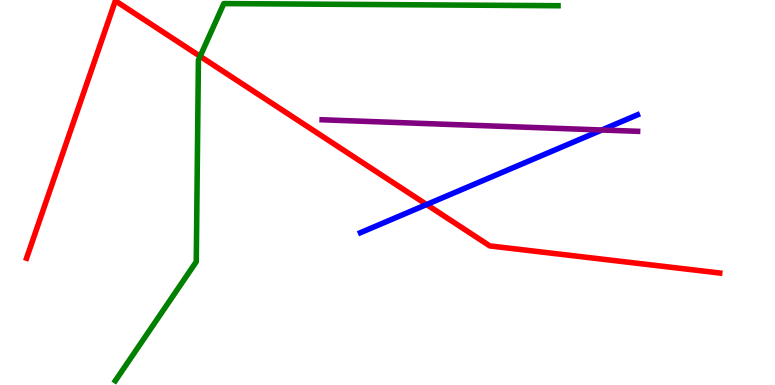[{'lines': ['blue', 'red'], 'intersections': [{'x': 5.5, 'y': 4.69}]}, {'lines': ['green', 'red'], 'intersections': [{'x': 2.58, 'y': 8.54}]}, {'lines': ['purple', 'red'], 'intersections': []}, {'lines': ['blue', 'green'], 'intersections': []}, {'lines': ['blue', 'purple'], 'intersections': [{'x': 7.77, 'y': 6.62}]}, {'lines': ['green', 'purple'], 'intersections': []}]